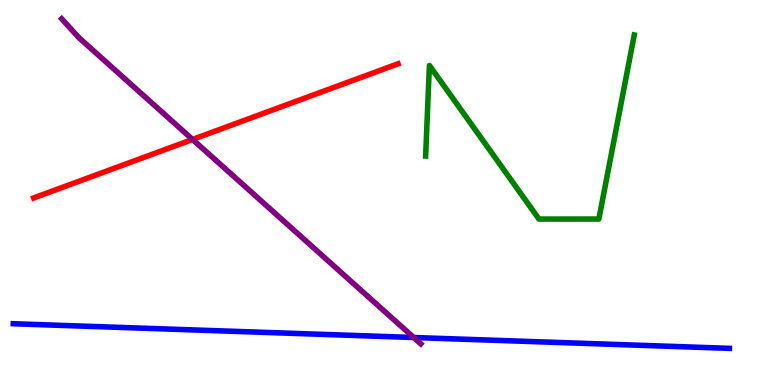[{'lines': ['blue', 'red'], 'intersections': []}, {'lines': ['green', 'red'], 'intersections': []}, {'lines': ['purple', 'red'], 'intersections': [{'x': 2.48, 'y': 6.38}]}, {'lines': ['blue', 'green'], 'intersections': []}, {'lines': ['blue', 'purple'], 'intersections': [{'x': 5.34, 'y': 1.23}]}, {'lines': ['green', 'purple'], 'intersections': []}]